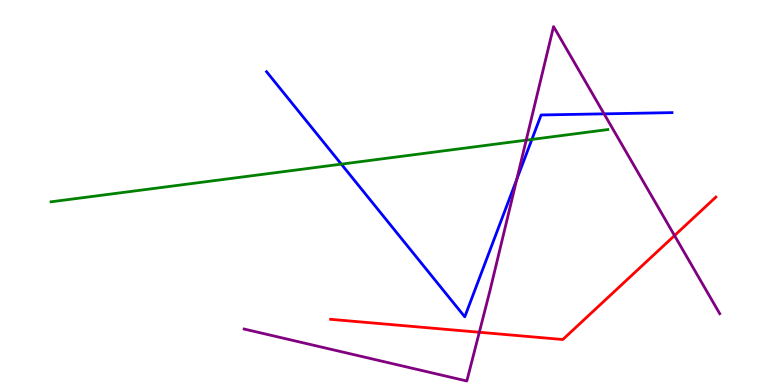[{'lines': ['blue', 'red'], 'intersections': []}, {'lines': ['green', 'red'], 'intersections': []}, {'lines': ['purple', 'red'], 'intersections': [{'x': 6.18, 'y': 1.37}, {'x': 8.7, 'y': 3.88}]}, {'lines': ['blue', 'green'], 'intersections': [{'x': 4.4, 'y': 5.74}, {'x': 6.86, 'y': 6.38}]}, {'lines': ['blue', 'purple'], 'intersections': [{'x': 6.67, 'y': 5.34}, {'x': 7.79, 'y': 7.04}]}, {'lines': ['green', 'purple'], 'intersections': [{'x': 6.79, 'y': 6.36}]}]